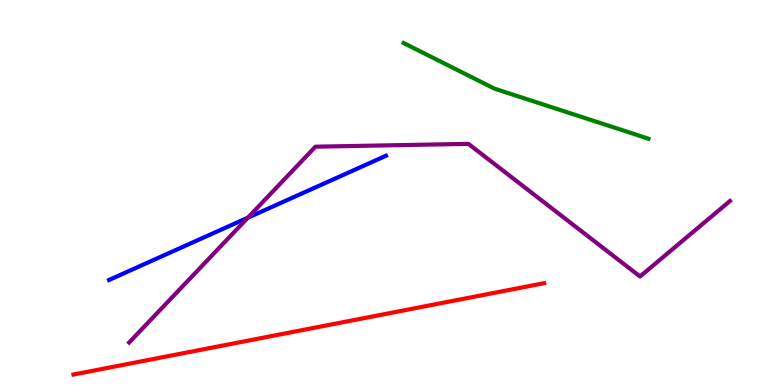[{'lines': ['blue', 'red'], 'intersections': []}, {'lines': ['green', 'red'], 'intersections': []}, {'lines': ['purple', 'red'], 'intersections': []}, {'lines': ['blue', 'green'], 'intersections': []}, {'lines': ['blue', 'purple'], 'intersections': [{'x': 3.2, 'y': 4.35}]}, {'lines': ['green', 'purple'], 'intersections': []}]